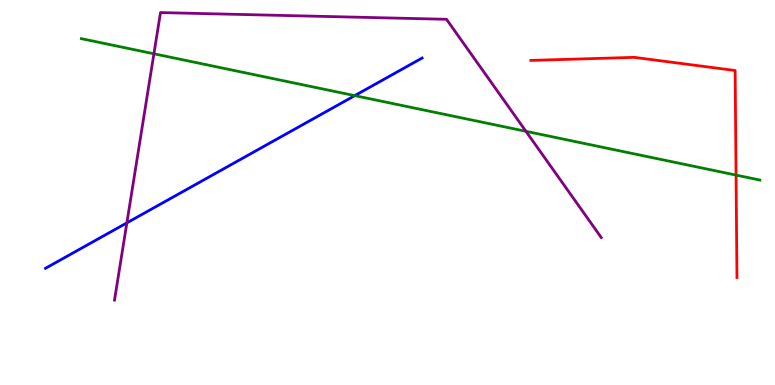[{'lines': ['blue', 'red'], 'intersections': []}, {'lines': ['green', 'red'], 'intersections': [{'x': 9.5, 'y': 5.45}]}, {'lines': ['purple', 'red'], 'intersections': []}, {'lines': ['blue', 'green'], 'intersections': [{'x': 4.58, 'y': 7.52}]}, {'lines': ['blue', 'purple'], 'intersections': [{'x': 1.64, 'y': 4.21}]}, {'lines': ['green', 'purple'], 'intersections': [{'x': 1.99, 'y': 8.6}, {'x': 6.79, 'y': 6.59}]}]